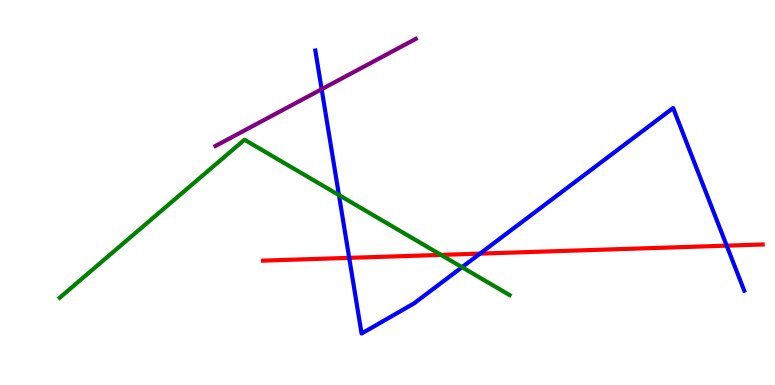[{'lines': ['blue', 'red'], 'intersections': [{'x': 4.51, 'y': 3.3}, {'x': 6.19, 'y': 3.41}, {'x': 9.38, 'y': 3.62}]}, {'lines': ['green', 'red'], 'intersections': [{'x': 5.69, 'y': 3.38}]}, {'lines': ['purple', 'red'], 'intersections': []}, {'lines': ['blue', 'green'], 'intersections': [{'x': 4.37, 'y': 4.93}, {'x': 5.96, 'y': 3.06}]}, {'lines': ['blue', 'purple'], 'intersections': [{'x': 4.15, 'y': 7.68}]}, {'lines': ['green', 'purple'], 'intersections': []}]